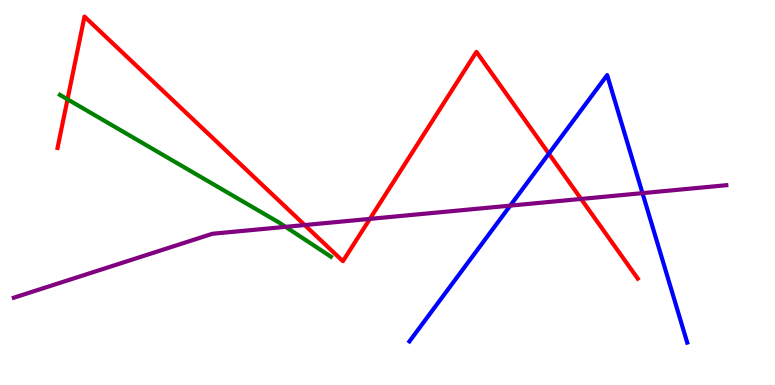[{'lines': ['blue', 'red'], 'intersections': [{'x': 7.08, 'y': 6.01}]}, {'lines': ['green', 'red'], 'intersections': [{'x': 0.871, 'y': 7.42}]}, {'lines': ['purple', 'red'], 'intersections': [{'x': 3.93, 'y': 4.15}, {'x': 4.77, 'y': 4.31}, {'x': 7.5, 'y': 4.83}]}, {'lines': ['blue', 'green'], 'intersections': []}, {'lines': ['blue', 'purple'], 'intersections': [{'x': 6.58, 'y': 4.66}, {'x': 8.29, 'y': 4.98}]}, {'lines': ['green', 'purple'], 'intersections': [{'x': 3.69, 'y': 4.11}]}]